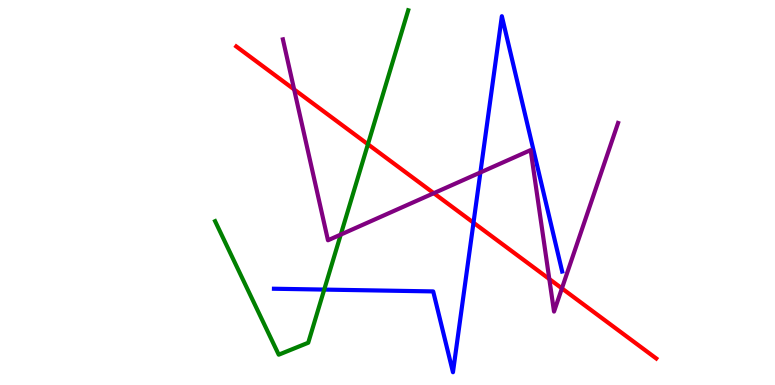[{'lines': ['blue', 'red'], 'intersections': [{'x': 6.11, 'y': 4.22}]}, {'lines': ['green', 'red'], 'intersections': [{'x': 4.75, 'y': 6.25}]}, {'lines': ['purple', 'red'], 'intersections': [{'x': 3.8, 'y': 7.68}, {'x': 5.6, 'y': 4.98}, {'x': 7.09, 'y': 2.75}, {'x': 7.25, 'y': 2.51}]}, {'lines': ['blue', 'green'], 'intersections': [{'x': 4.18, 'y': 2.48}]}, {'lines': ['blue', 'purple'], 'intersections': [{'x': 6.2, 'y': 5.52}]}, {'lines': ['green', 'purple'], 'intersections': [{'x': 4.4, 'y': 3.91}]}]